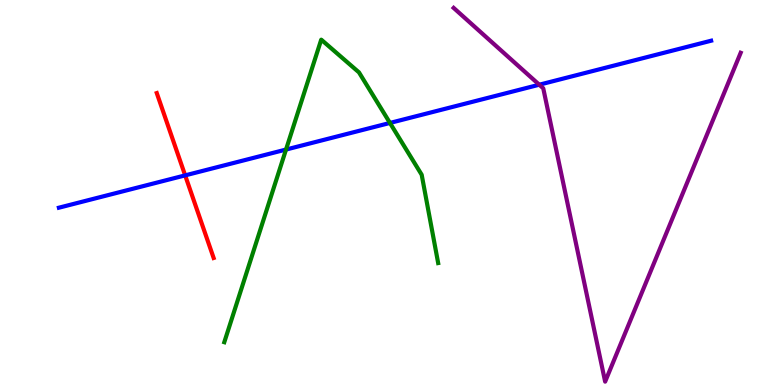[{'lines': ['blue', 'red'], 'intersections': [{'x': 2.39, 'y': 5.44}]}, {'lines': ['green', 'red'], 'intersections': []}, {'lines': ['purple', 'red'], 'intersections': []}, {'lines': ['blue', 'green'], 'intersections': [{'x': 3.69, 'y': 6.12}, {'x': 5.03, 'y': 6.81}]}, {'lines': ['blue', 'purple'], 'intersections': [{'x': 6.96, 'y': 7.8}]}, {'lines': ['green', 'purple'], 'intersections': []}]